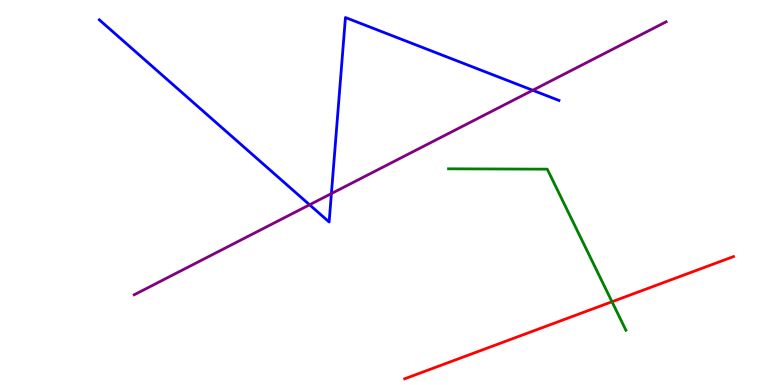[{'lines': ['blue', 'red'], 'intersections': []}, {'lines': ['green', 'red'], 'intersections': [{'x': 7.9, 'y': 2.16}]}, {'lines': ['purple', 'red'], 'intersections': []}, {'lines': ['blue', 'green'], 'intersections': []}, {'lines': ['blue', 'purple'], 'intersections': [{'x': 3.99, 'y': 4.68}, {'x': 4.28, 'y': 4.97}, {'x': 6.87, 'y': 7.66}]}, {'lines': ['green', 'purple'], 'intersections': []}]